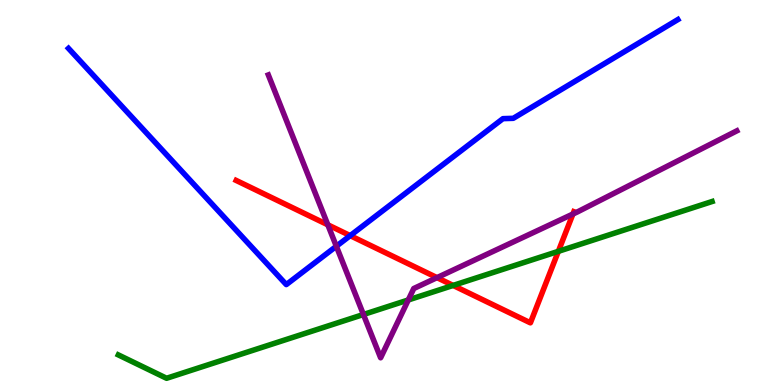[{'lines': ['blue', 'red'], 'intersections': [{'x': 4.52, 'y': 3.88}]}, {'lines': ['green', 'red'], 'intersections': [{'x': 5.85, 'y': 2.59}, {'x': 7.2, 'y': 3.47}]}, {'lines': ['purple', 'red'], 'intersections': [{'x': 4.23, 'y': 4.16}, {'x': 5.64, 'y': 2.79}, {'x': 7.39, 'y': 4.44}]}, {'lines': ['blue', 'green'], 'intersections': []}, {'lines': ['blue', 'purple'], 'intersections': [{'x': 4.34, 'y': 3.6}]}, {'lines': ['green', 'purple'], 'intersections': [{'x': 4.69, 'y': 1.83}, {'x': 5.27, 'y': 2.21}]}]